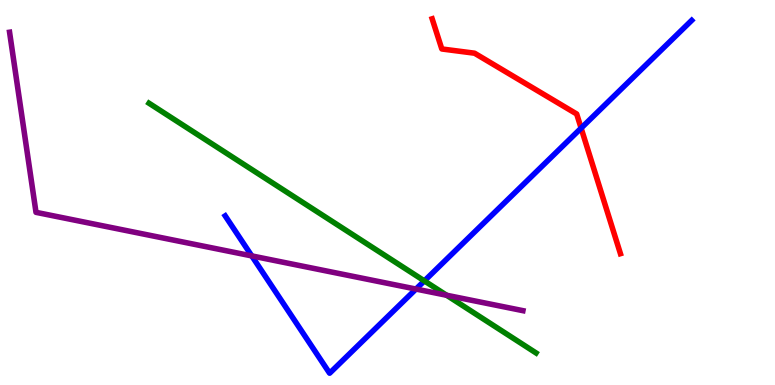[{'lines': ['blue', 'red'], 'intersections': [{'x': 7.5, 'y': 6.67}]}, {'lines': ['green', 'red'], 'intersections': []}, {'lines': ['purple', 'red'], 'intersections': []}, {'lines': ['blue', 'green'], 'intersections': [{'x': 5.48, 'y': 2.7}]}, {'lines': ['blue', 'purple'], 'intersections': [{'x': 3.25, 'y': 3.35}, {'x': 5.37, 'y': 2.49}]}, {'lines': ['green', 'purple'], 'intersections': [{'x': 5.76, 'y': 2.33}]}]